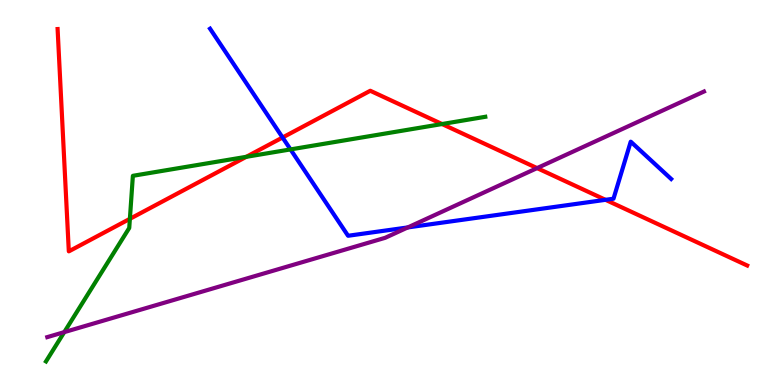[{'lines': ['blue', 'red'], 'intersections': [{'x': 3.65, 'y': 6.43}, {'x': 7.81, 'y': 4.81}]}, {'lines': ['green', 'red'], 'intersections': [{'x': 1.68, 'y': 4.32}, {'x': 3.18, 'y': 5.93}, {'x': 5.7, 'y': 6.78}]}, {'lines': ['purple', 'red'], 'intersections': [{'x': 6.93, 'y': 5.63}]}, {'lines': ['blue', 'green'], 'intersections': [{'x': 3.75, 'y': 6.12}]}, {'lines': ['blue', 'purple'], 'intersections': [{'x': 5.26, 'y': 4.09}]}, {'lines': ['green', 'purple'], 'intersections': [{'x': 0.829, 'y': 1.37}]}]